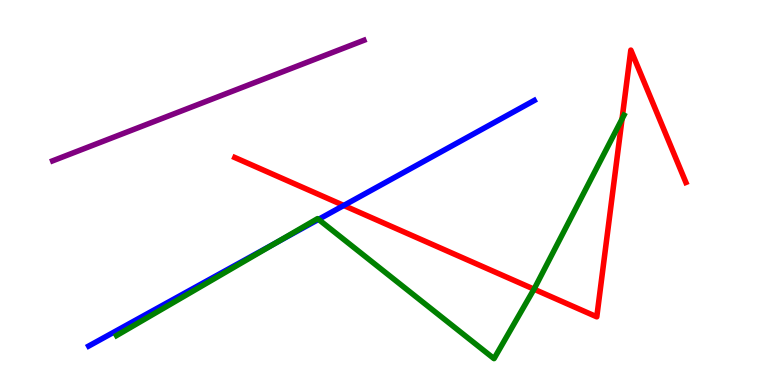[{'lines': ['blue', 'red'], 'intersections': [{'x': 4.44, 'y': 4.66}]}, {'lines': ['green', 'red'], 'intersections': [{'x': 6.89, 'y': 2.49}, {'x': 8.03, 'y': 6.91}]}, {'lines': ['purple', 'red'], 'intersections': []}, {'lines': ['blue', 'green'], 'intersections': [{'x': 3.56, 'y': 3.69}, {'x': 4.11, 'y': 4.3}]}, {'lines': ['blue', 'purple'], 'intersections': []}, {'lines': ['green', 'purple'], 'intersections': []}]